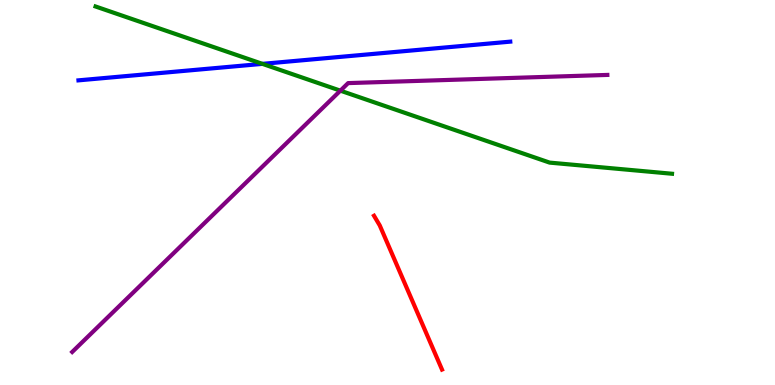[{'lines': ['blue', 'red'], 'intersections': []}, {'lines': ['green', 'red'], 'intersections': []}, {'lines': ['purple', 'red'], 'intersections': []}, {'lines': ['blue', 'green'], 'intersections': [{'x': 3.39, 'y': 8.34}]}, {'lines': ['blue', 'purple'], 'intersections': []}, {'lines': ['green', 'purple'], 'intersections': [{'x': 4.39, 'y': 7.65}]}]